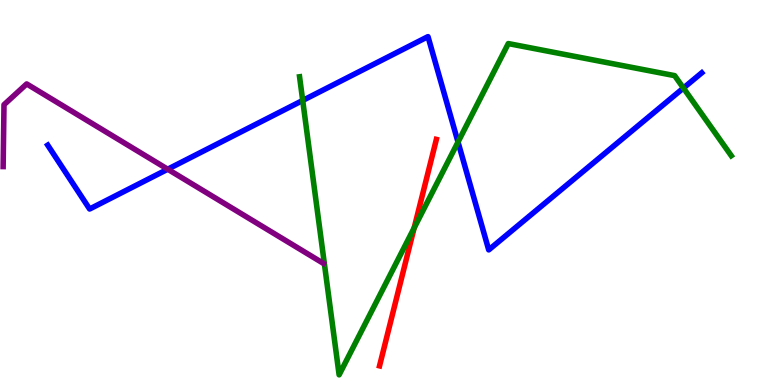[{'lines': ['blue', 'red'], 'intersections': []}, {'lines': ['green', 'red'], 'intersections': [{'x': 5.34, 'y': 4.08}]}, {'lines': ['purple', 'red'], 'intersections': []}, {'lines': ['blue', 'green'], 'intersections': [{'x': 3.91, 'y': 7.39}, {'x': 5.91, 'y': 6.31}, {'x': 8.82, 'y': 7.71}]}, {'lines': ['blue', 'purple'], 'intersections': [{'x': 2.16, 'y': 5.6}]}, {'lines': ['green', 'purple'], 'intersections': []}]